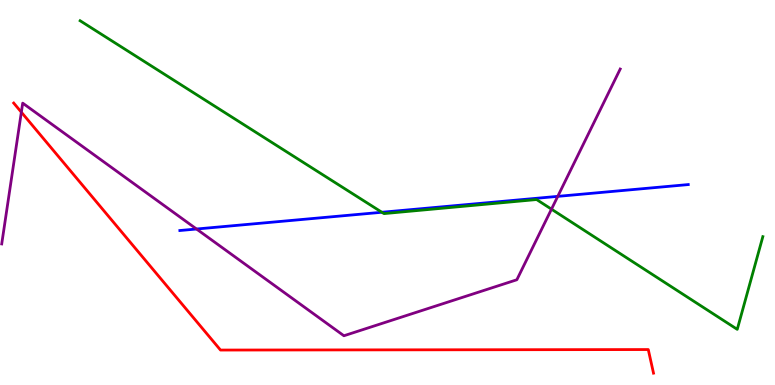[{'lines': ['blue', 'red'], 'intersections': []}, {'lines': ['green', 'red'], 'intersections': []}, {'lines': ['purple', 'red'], 'intersections': [{'x': 0.276, 'y': 7.09}]}, {'lines': ['blue', 'green'], 'intersections': [{'x': 4.93, 'y': 4.49}]}, {'lines': ['blue', 'purple'], 'intersections': [{'x': 2.54, 'y': 4.05}, {'x': 7.2, 'y': 4.9}]}, {'lines': ['green', 'purple'], 'intersections': [{'x': 7.12, 'y': 4.57}]}]